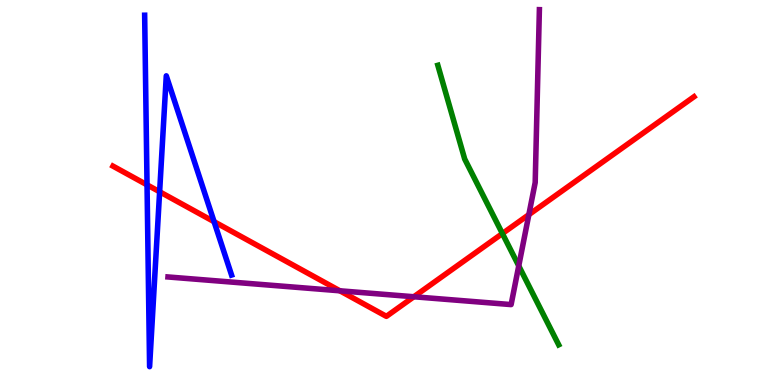[{'lines': ['blue', 'red'], 'intersections': [{'x': 1.9, 'y': 5.2}, {'x': 2.06, 'y': 5.02}, {'x': 2.76, 'y': 4.24}]}, {'lines': ['green', 'red'], 'intersections': [{'x': 6.48, 'y': 3.93}]}, {'lines': ['purple', 'red'], 'intersections': [{'x': 4.39, 'y': 2.45}, {'x': 5.34, 'y': 2.29}, {'x': 6.82, 'y': 4.42}]}, {'lines': ['blue', 'green'], 'intersections': []}, {'lines': ['blue', 'purple'], 'intersections': []}, {'lines': ['green', 'purple'], 'intersections': [{'x': 6.69, 'y': 3.09}]}]